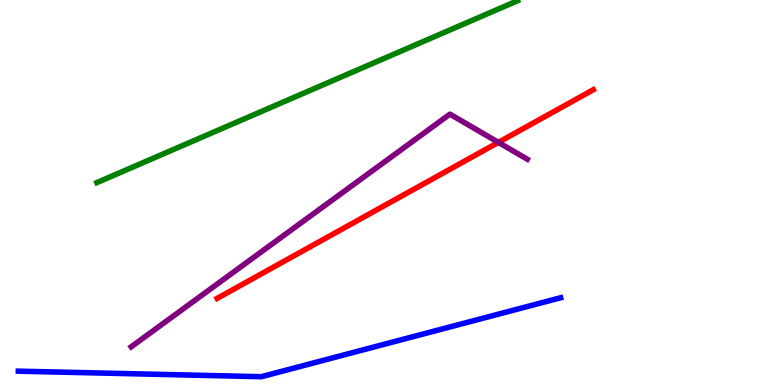[{'lines': ['blue', 'red'], 'intersections': []}, {'lines': ['green', 'red'], 'intersections': []}, {'lines': ['purple', 'red'], 'intersections': [{'x': 6.43, 'y': 6.3}]}, {'lines': ['blue', 'green'], 'intersections': []}, {'lines': ['blue', 'purple'], 'intersections': []}, {'lines': ['green', 'purple'], 'intersections': []}]